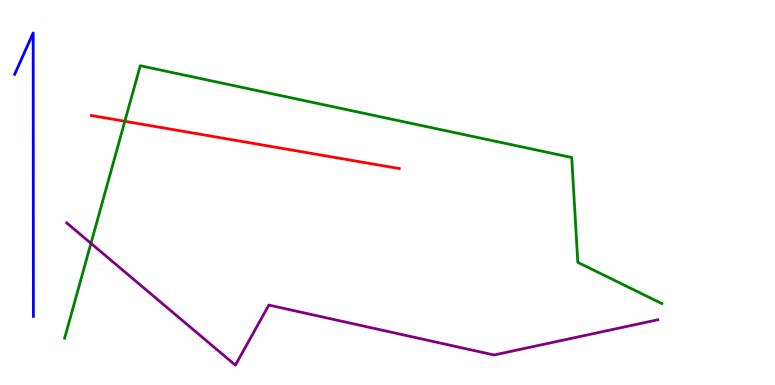[{'lines': ['blue', 'red'], 'intersections': []}, {'lines': ['green', 'red'], 'intersections': [{'x': 1.61, 'y': 6.85}]}, {'lines': ['purple', 'red'], 'intersections': []}, {'lines': ['blue', 'green'], 'intersections': []}, {'lines': ['blue', 'purple'], 'intersections': []}, {'lines': ['green', 'purple'], 'intersections': [{'x': 1.17, 'y': 3.68}]}]